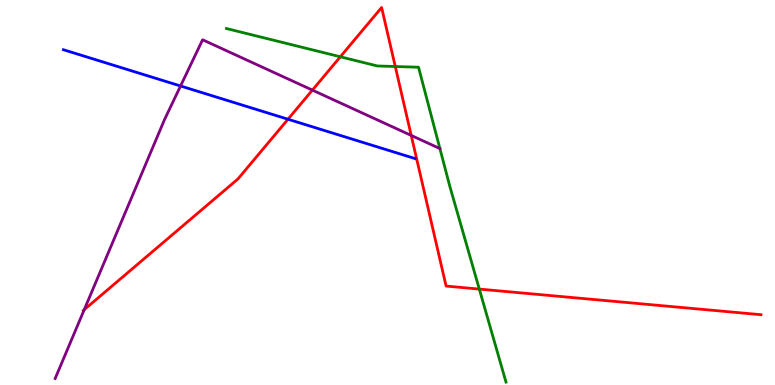[{'lines': ['blue', 'red'], 'intersections': [{'x': 3.72, 'y': 6.9}]}, {'lines': ['green', 'red'], 'intersections': [{'x': 4.39, 'y': 8.53}, {'x': 5.1, 'y': 8.27}, {'x': 6.18, 'y': 2.49}]}, {'lines': ['purple', 'red'], 'intersections': [{'x': 1.09, 'y': 1.96}, {'x': 4.03, 'y': 7.66}, {'x': 5.31, 'y': 6.48}]}, {'lines': ['blue', 'green'], 'intersections': []}, {'lines': ['blue', 'purple'], 'intersections': [{'x': 2.33, 'y': 7.77}]}, {'lines': ['green', 'purple'], 'intersections': []}]